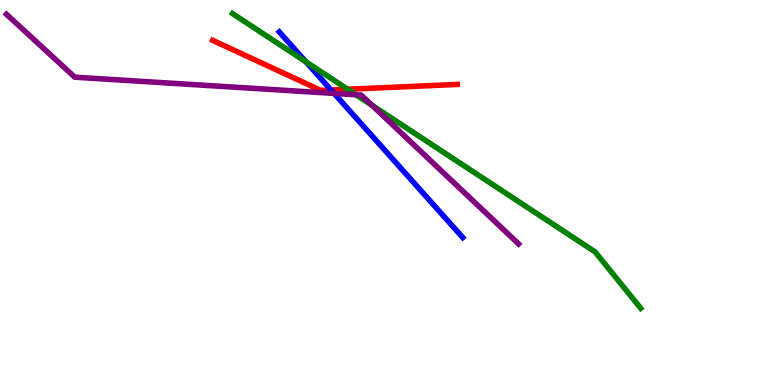[{'lines': ['blue', 'red'], 'intersections': [{'x': 4.27, 'y': 7.66}]}, {'lines': ['green', 'red'], 'intersections': [{'x': 4.49, 'y': 7.68}]}, {'lines': ['purple', 'red'], 'intersections': []}, {'lines': ['blue', 'green'], 'intersections': [{'x': 3.95, 'y': 8.39}]}, {'lines': ['blue', 'purple'], 'intersections': [{'x': 4.31, 'y': 7.57}]}, {'lines': ['green', 'purple'], 'intersections': [{'x': 4.59, 'y': 7.54}, {'x': 4.8, 'y': 7.27}]}]